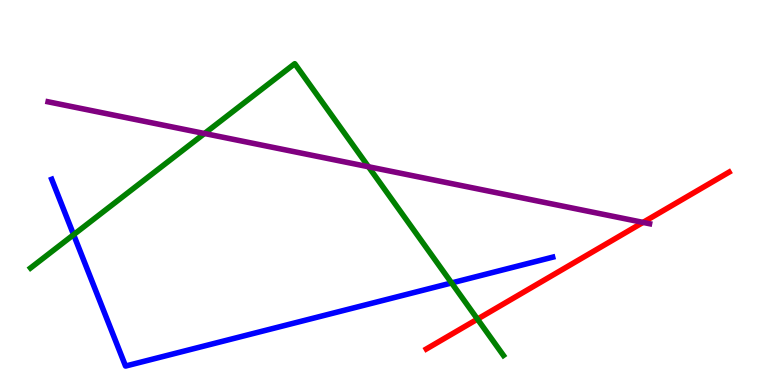[{'lines': ['blue', 'red'], 'intersections': []}, {'lines': ['green', 'red'], 'intersections': [{'x': 6.16, 'y': 1.71}]}, {'lines': ['purple', 'red'], 'intersections': [{'x': 8.3, 'y': 4.22}]}, {'lines': ['blue', 'green'], 'intersections': [{'x': 0.95, 'y': 3.9}, {'x': 5.83, 'y': 2.65}]}, {'lines': ['blue', 'purple'], 'intersections': []}, {'lines': ['green', 'purple'], 'intersections': [{'x': 2.64, 'y': 6.53}, {'x': 4.75, 'y': 5.67}]}]